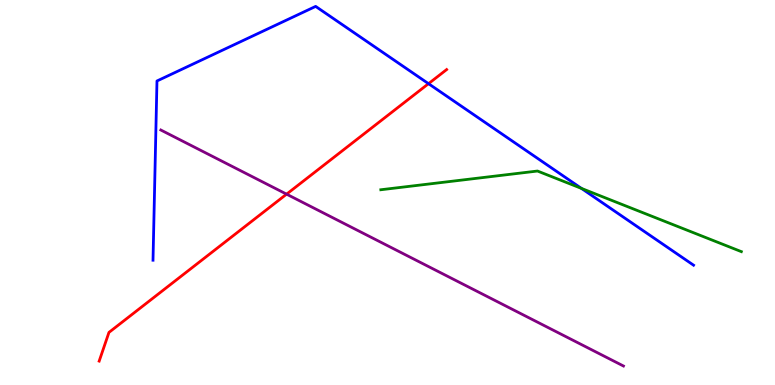[{'lines': ['blue', 'red'], 'intersections': [{'x': 5.53, 'y': 7.83}]}, {'lines': ['green', 'red'], 'intersections': []}, {'lines': ['purple', 'red'], 'intersections': [{'x': 3.7, 'y': 4.96}]}, {'lines': ['blue', 'green'], 'intersections': [{'x': 7.5, 'y': 5.11}]}, {'lines': ['blue', 'purple'], 'intersections': []}, {'lines': ['green', 'purple'], 'intersections': []}]